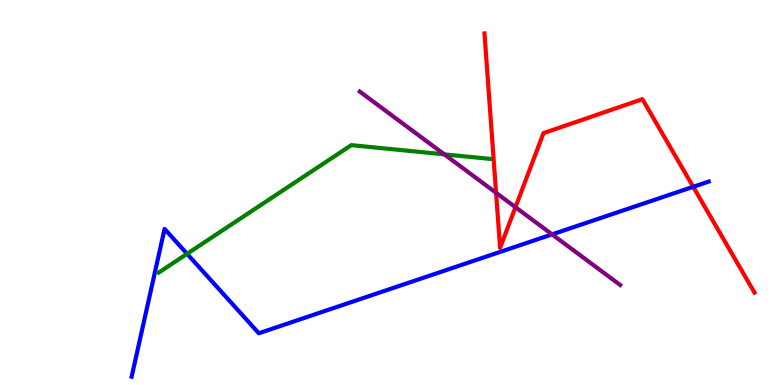[{'lines': ['blue', 'red'], 'intersections': [{'x': 8.94, 'y': 5.15}]}, {'lines': ['green', 'red'], 'intersections': []}, {'lines': ['purple', 'red'], 'intersections': [{'x': 6.4, 'y': 4.99}, {'x': 6.65, 'y': 4.62}]}, {'lines': ['blue', 'green'], 'intersections': [{'x': 2.41, 'y': 3.41}]}, {'lines': ['blue', 'purple'], 'intersections': [{'x': 7.12, 'y': 3.91}]}, {'lines': ['green', 'purple'], 'intersections': [{'x': 5.73, 'y': 5.99}]}]